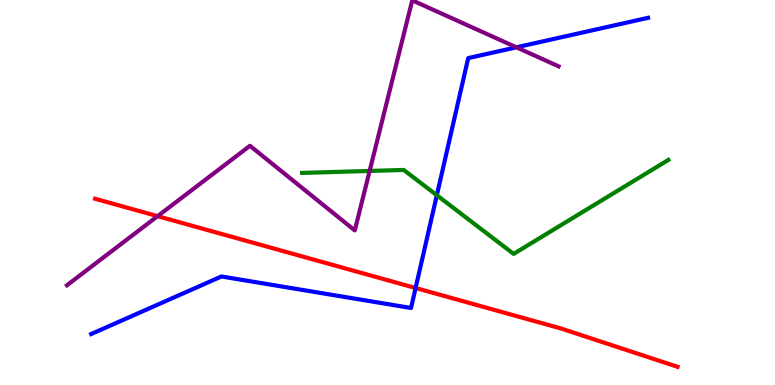[{'lines': ['blue', 'red'], 'intersections': [{'x': 5.36, 'y': 2.52}]}, {'lines': ['green', 'red'], 'intersections': []}, {'lines': ['purple', 'red'], 'intersections': [{'x': 2.03, 'y': 4.39}]}, {'lines': ['blue', 'green'], 'intersections': [{'x': 5.64, 'y': 4.93}]}, {'lines': ['blue', 'purple'], 'intersections': [{'x': 6.66, 'y': 8.77}]}, {'lines': ['green', 'purple'], 'intersections': [{'x': 4.77, 'y': 5.56}]}]